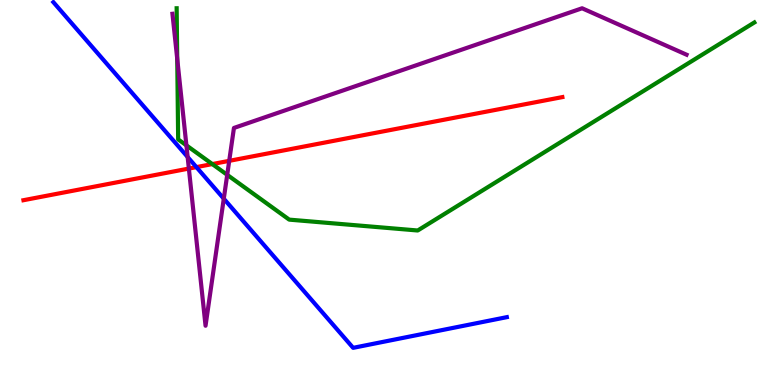[{'lines': ['blue', 'red'], 'intersections': [{'x': 2.53, 'y': 5.66}]}, {'lines': ['green', 'red'], 'intersections': [{'x': 2.74, 'y': 5.74}]}, {'lines': ['purple', 'red'], 'intersections': [{'x': 2.44, 'y': 5.62}, {'x': 2.96, 'y': 5.82}]}, {'lines': ['blue', 'green'], 'intersections': []}, {'lines': ['blue', 'purple'], 'intersections': [{'x': 2.42, 'y': 5.92}, {'x': 2.89, 'y': 4.84}]}, {'lines': ['green', 'purple'], 'intersections': [{'x': 2.29, 'y': 8.47}, {'x': 2.41, 'y': 6.22}, {'x': 2.93, 'y': 5.46}]}]